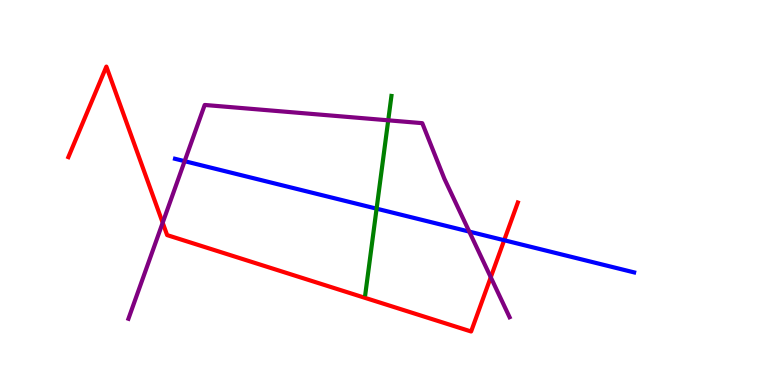[{'lines': ['blue', 'red'], 'intersections': [{'x': 6.51, 'y': 3.76}]}, {'lines': ['green', 'red'], 'intersections': []}, {'lines': ['purple', 'red'], 'intersections': [{'x': 2.1, 'y': 4.21}, {'x': 6.33, 'y': 2.8}]}, {'lines': ['blue', 'green'], 'intersections': [{'x': 4.86, 'y': 4.58}]}, {'lines': ['blue', 'purple'], 'intersections': [{'x': 2.38, 'y': 5.81}, {'x': 6.06, 'y': 3.98}]}, {'lines': ['green', 'purple'], 'intersections': [{'x': 5.01, 'y': 6.87}]}]